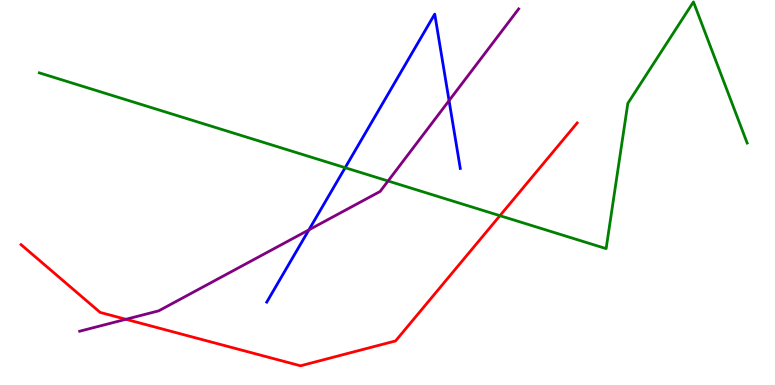[{'lines': ['blue', 'red'], 'intersections': []}, {'lines': ['green', 'red'], 'intersections': [{'x': 6.45, 'y': 4.4}]}, {'lines': ['purple', 'red'], 'intersections': [{'x': 1.62, 'y': 1.71}]}, {'lines': ['blue', 'green'], 'intersections': [{'x': 4.45, 'y': 5.64}]}, {'lines': ['blue', 'purple'], 'intersections': [{'x': 3.99, 'y': 4.03}, {'x': 5.79, 'y': 7.39}]}, {'lines': ['green', 'purple'], 'intersections': [{'x': 5.01, 'y': 5.3}]}]